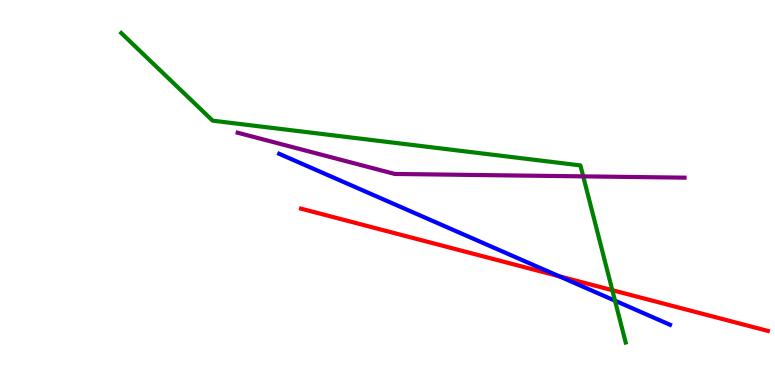[{'lines': ['blue', 'red'], 'intersections': [{'x': 7.21, 'y': 2.82}]}, {'lines': ['green', 'red'], 'intersections': [{'x': 7.9, 'y': 2.46}]}, {'lines': ['purple', 'red'], 'intersections': []}, {'lines': ['blue', 'green'], 'intersections': [{'x': 7.94, 'y': 2.19}]}, {'lines': ['blue', 'purple'], 'intersections': []}, {'lines': ['green', 'purple'], 'intersections': [{'x': 7.53, 'y': 5.42}]}]